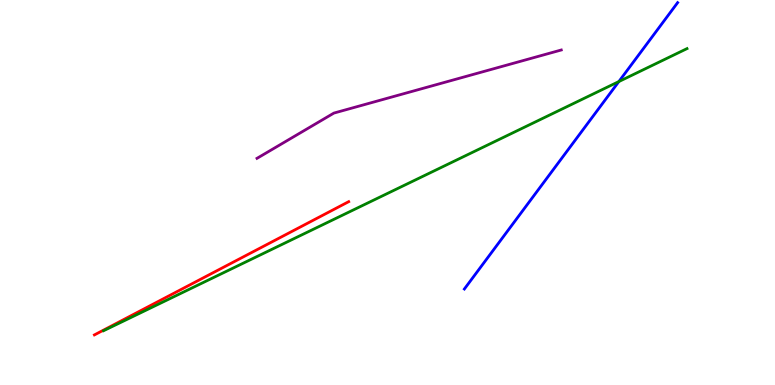[{'lines': ['blue', 'red'], 'intersections': []}, {'lines': ['green', 'red'], 'intersections': []}, {'lines': ['purple', 'red'], 'intersections': []}, {'lines': ['blue', 'green'], 'intersections': [{'x': 7.99, 'y': 7.88}]}, {'lines': ['blue', 'purple'], 'intersections': []}, {'lines': ['green', 'purple'], 'intersections': []}]